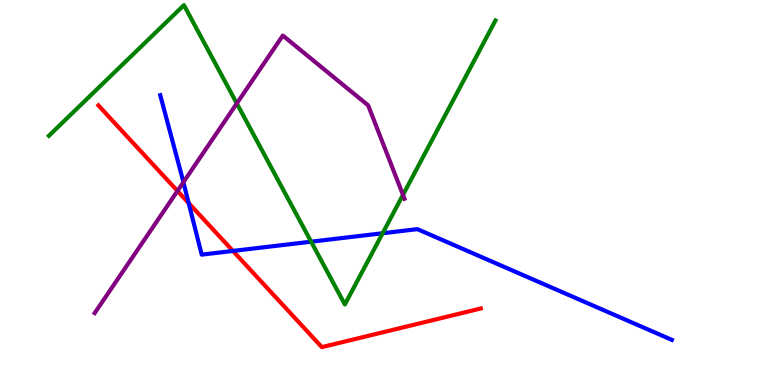[{'lines': ['blue', 'red'], 'intersections': [{'x': 2.43, 'y': 4.73}, {'x': 3.01, 'y': 3.48}]}, {'lines': ['green', 'red'], 'intersections': []}, {'lines': ['purple', 'red'], 'intersections': [{'x': 2.29, 'y': 5.04}]}, {'lines': ['blue', 'green'], 'intersections': [{'x': 4.01, 'y': 3.72}, {'x': 4.94, 'y': 3.94}]}, {'lines': ['blue', 'purple'], 'intersections': [{'x': 2.37, 'y': 5.27}]}, {'lines': ['green', 'purple'], 'intersections': [{'x': 3.06, 'y': 7.31}, {'x': 5.2, 'y': 4.94}]}]